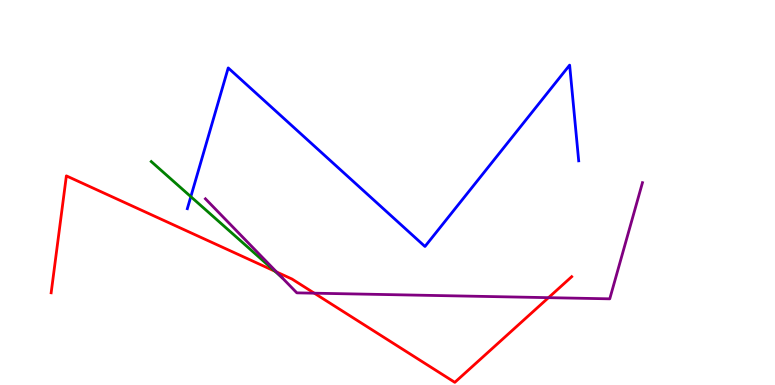[{'lines': ['blue', 'red'], 'intersections': []}, {'lines': ['green', 'red'], 'intersections': [{'x': 3.55, 'y': 2.96}]}, {'lines': ['purple', 'red'], 'intersections': [{'x': 3.57, 'y': 2.94}, {'x': 4.06, 'y': 2.38}, {'x': 7.08, 'y': 2.27}]}, {'lines': ['blue', 'green'], 'intersections': [{'x': 2.46, 'y': 4.89}]}, {'lines': ['blue', 'purple'], 'intersections': []}, {'lines': ['green', 'purple'], 'intersections': [{'x': 3.63, 'y': 2.8}]}]